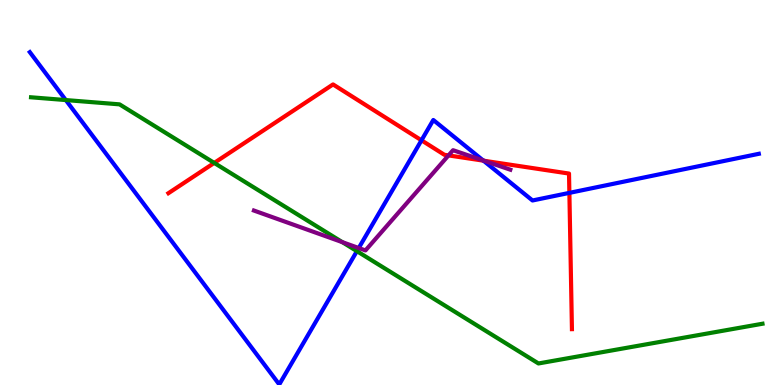[{'lines': ['blue', 'red'], 'intersections': [{'x': 5.44, 'y': 6.36}, {'x': 6.24, 'y': 5.83}, {'x': 7.35, 'y': 4.99}]}, {'lines': ['green', 'red'], 'intersections': [{'x': 2.76, 'y': 5.77}]}, {'lines': ['purple', 'red'], 'intersections': [{'x': 5.79, 'y': 5.96}, {'x': 6.25, 'y': 5.82}]}, {'lines': ['blue', 'green'], 'intersections': [{'x': 0.849, 'y': 7.4}, {'x': 4.61, 'y': 3.48}]}, {'lines': ['blue', 'purple'], 'intersections': [{'x': 4.63, 'y': 3.56}, {'x': 6.23, 'y': 5.83}]}, {'lines': ['green', 'purple'], 'intersections': [{'x': 4.42, 'y': 3.71}]}]